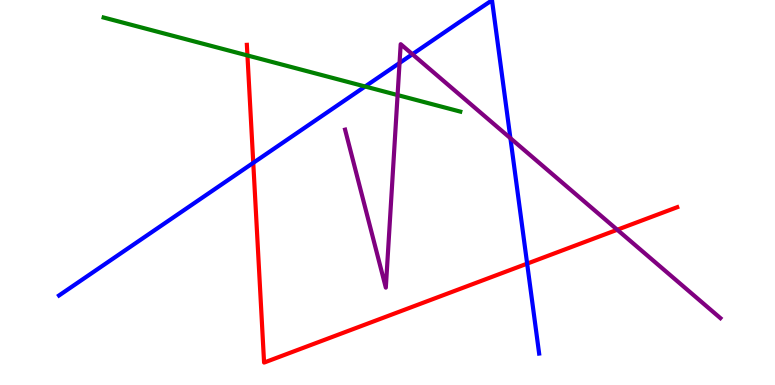[{'lines': ['blue', 'red'], 'intersections': [{'x': 3.27, 'y': 5.77}, {'x': 6.8, 'y': 3.15}]}, {'lines': ['green', 'red'], 'intersections': [{'x': 3.19, 'y': 8.56}]}, {'lines': ['purple', 'red'], 'intersections': [{'x': 7.96, 'y': 4.03}]}, {'lines': ['blue', 'green'], 'intersections': [{'x': 4.71, 'y': 7.75}]}, {'lines': ['blue', 'purple'], 'intersections': [{'x': 5.16, 'y': 8.36}, {'x': 5.32, 'y': 8.59}, {'x': 6.59, 'y': 6.41}]}, {'lines': ['green', 'purple'], 'intersections': [{'x': 5.13, 'y': 7.53}]}]